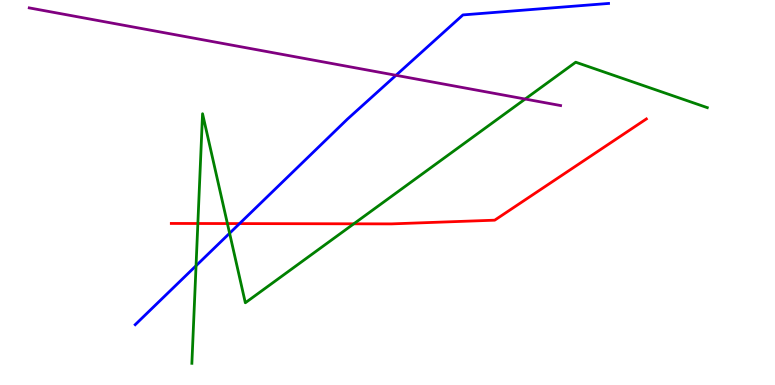[{'lines': ['blue', 'red'], 'intersections': [{'x': 3.09, 'y': 4.19}]}, {'lines': ['green', 'red'], 'intersections': [{'x': 2.55, 'y': 4.19}, {'x': 2.93, 'y': 4.19}, {'x': 4.57, 'y': 4.19}]}, {'lines': ['purple', 'red'], 'intersections': []}, {'lines': ['blue', 'green'], 'intersections': [{'x': 2.53, 'y': 3.1}, {'x': 2.96, 'y': 3.94}]}, {'lines': ['blue', 'purple'], 'intersections': [{'x': 5.11, 'y': 8.04}]}, {'lines': ['green', 'purple'], 'intersections': [{'x': 6.78, 'y': 7.43}]}]